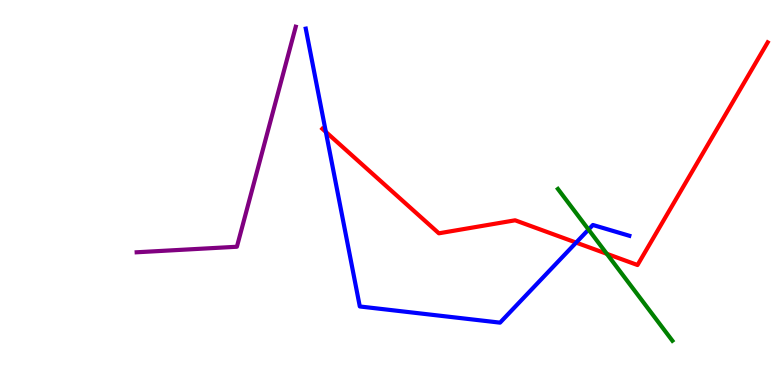[{'lines': ['blue', 'red'], 'intersections': [{'x': 4.2, 'y': 6.57}, {'x': 7.43, 'y': 3.7}]}, {'lines': ['green', 'red'], 'intersections': [{'x': 7.83, 'y': 3.41}]}, {'lines': ['purple', 'red'], 'intersections': []}, {'lines': ['blue', 'green'], 'intersections': [{'x': 7.59, 'y': 4.04}]}, {'lines': ['blue', 'purple'], 'intersections': []}, {'lines': ['green', 'purple'], 'intersections': []}]